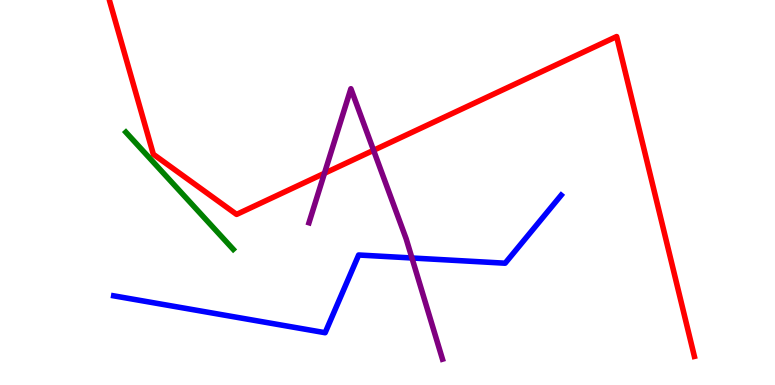[{'lines': ['blue', 'red'], 'intersections': []}, {'lines': ['green', 'red'], 'intersections': []}, {'lines': ['purple', 'red'], 'intersections': [{'x': 4.19, 'y': 5.5}, {'x': 4.82, 'y': 6.1}]}, {'lines': ['blue', 'green'], 'intersections': []}, {'lines': ['blue', 'purple'], 'intersections': [{'x': 5.32, 'y': 3.3}]}, {'lines': ['green', 'purple'], 'intersections': []}]